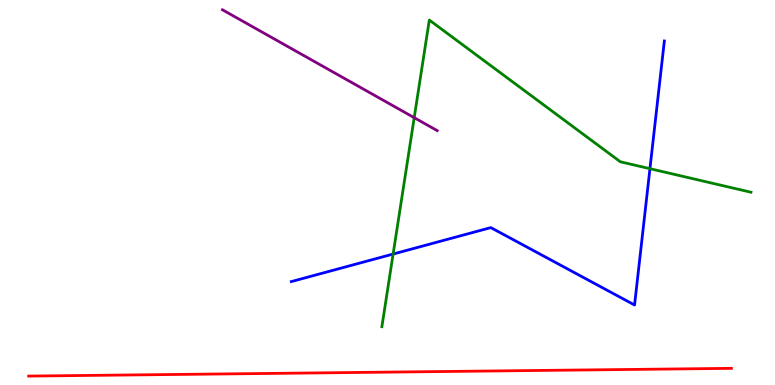[{'lines': ['blue', 'red'], 'intersections': []}, {'lines': ['green', 'red'], 'intersections': []}, {'lines': ['purple', 'red'], 'intersections': []}, {'lines': ['blue', 'green'], 'intersections': [{'x': 5.07, 'y': 3.4}, {'x': 8.39, 'y': 5.62}]}, {'lines': ['blue', 'purple'], 'intersections': []}, {'lines': ['green', 'purple'], 'intersections': [{'x': 5.34, 'y': 6.94}]}]